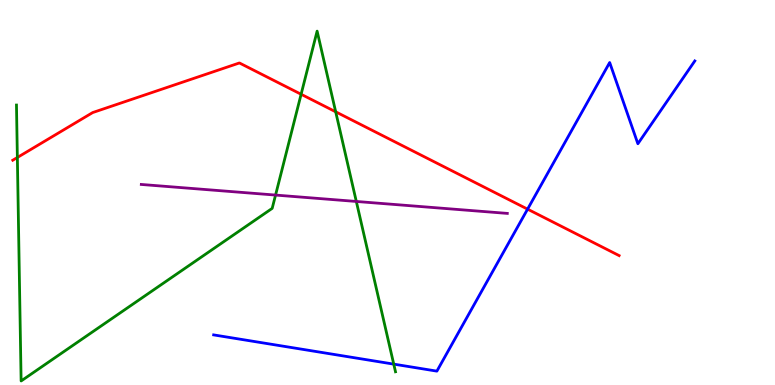[{'lines': ['blue', 'red'], 'intersections': [{'x': 6.81, 'y': 4.57}]}, {'lines': ['green', 'red'], 'intersections': [{'x': 0.224, 'y': 5.91}, {'x': 3.89, 'y': 7.55}, {'x': 4.33, 'y': 7.1}]}, {'lines': ['purple', 'red'], 'intersections': []}, {'lines': ['blue', 'green'], 'intersections': [{'x': 5.08, 'y': 0.542}]}, {'lines': ['blue', 'purple'], 'intersections': []}, {'lines': ['green', 'purple'], 'intersections': [{'x': 3.56, 'y': 4.93}, {'x': 4.6, 'y': 4.77}]}]